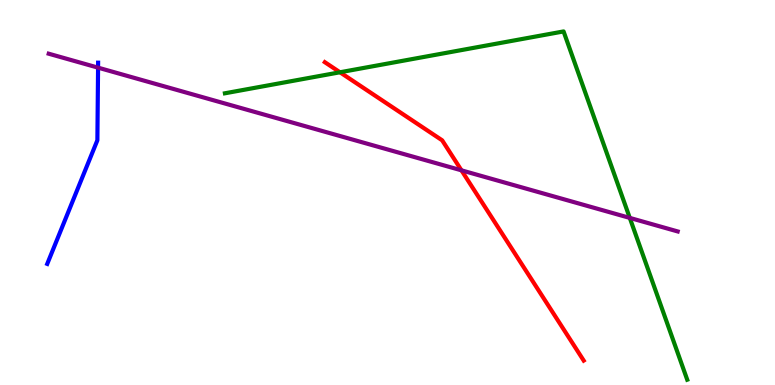[{'lines': ['blue', 'red'], 'intersections': []}, {'lines': ['green', 'red'], 'intersections': [{'x': 4.39, 'y': 8.12}]}, {'lines': ['purple', 'red'], 'intersections': [{'x': 5.95, 'y': 5.58}]}, {'lines': ['blue', 'green'], 'intersections': []}, {'lines': ['blue', 'purple'], 'intersections': [{'x': 1.27, 'y': 8.24}]}, {'lines': ['green', 'purple'], 'intersections': [{'x': 8.13, 'y': 4.34}]}]